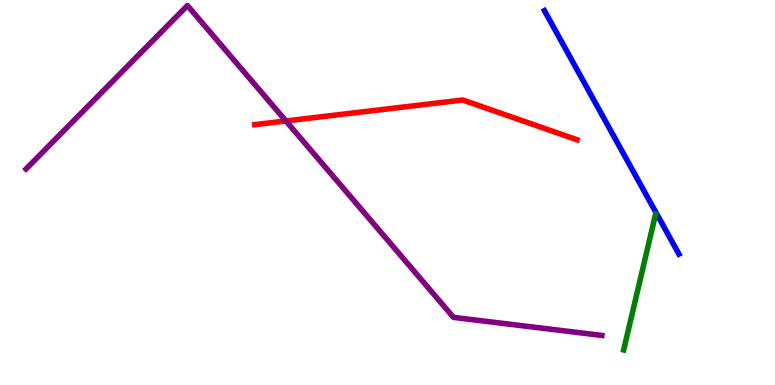[{'lines': ['blue', 'red'], 'intersections': []}, {'lines': ['green', 'red'], 'intersections': []}, {'lines': ['purple', 'red'], 'intersections': [{'x': 3.69, 'y': 6.86}]}, {'lines': ['blue', 'green'], 'intersections': []}, {'lines': ['blue', 'purple'], 'intersections': []}, {'lines': ['green', 'purple'], 'intersections': []}]